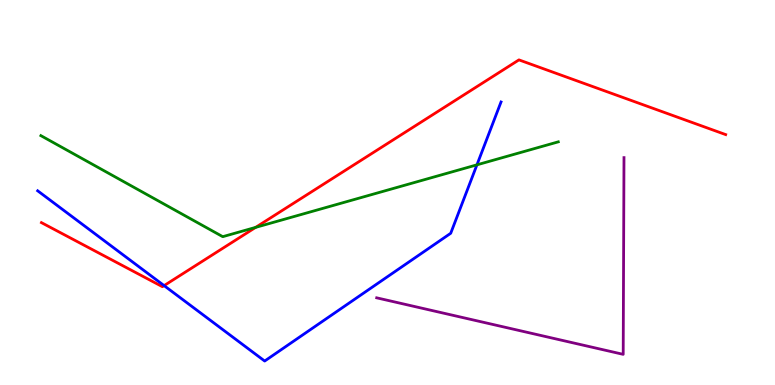[{'lines': ['blue', 'red'], 'intersections': [{'x': 2.12, 'y': 2.58}]}, {'lines': ['green', 'red'], 'intersections': [{'x': 3.3, 'y': 4.09}]}, {'lines': ['purple', 'red'], 'intersections': []}, {'lines': ['blue', 'green'], 'intersections': [{'x': 6.15, 'y': 5.72}]}, {'lines': ['blue', 'purple'], 'intersections': []}, {'lines': ['green', 'purple'], 'intersections': []}]